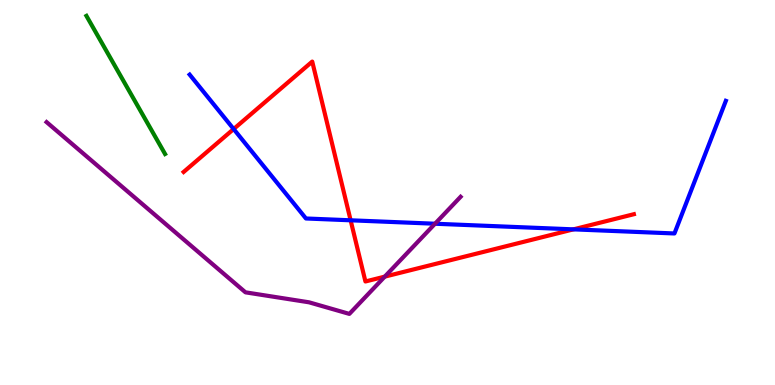[{'lines': ['blue', 'red'], 'intersections': [{'x': 3.01, 'y': 6.65}, {'x': 4.52, 'y': 4.28}, {'x': 7.4, 'y': 4.04}]}, {'lines': ['green', 'red'], 'intersections': []}, {'lines': ['purple', 'red'], 'intersections': [{'x': 4.96, 'y': 2.81}]}, {'lines': ['blue', 'green'], 'intersections': []}, {'lines': ['blue', 'purple'], 'intersections': [{'x': 5.61, 'y': 4.19}]}, {'lines': ['green', 'purple'], 'intersections': []}]